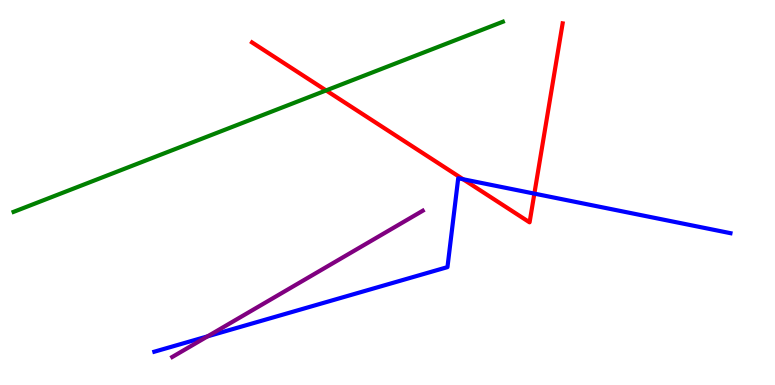[{'lines': ['blue', 'red'], 'intersections': [{'x': 5.98, 'y': 5.34}, {'x': 6.89, 'y': 4.97}]}, {'lines': ['green', 'red'], 'intersections': [{'x': 4.21, 'y': 7.65}]}, {'lines': ['purple', 'red'], 'intersections': []}, {'lines': ['blue', 'green'], 'intersections': []}, {'lines': ['blue', 'purple'], 'intersections': [{'x': 2.68, 'y': 1.26}]}, {'lines': ['green', 'purple'], 'intersections': []}]